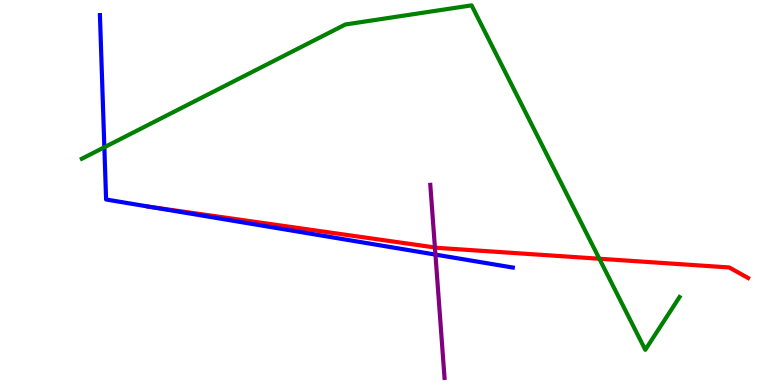[{'lines': ['blue', 'red'], 'intersections': [{'x': 1.96, 'y': 4.62}]}, {'lines': ['green', 'red'], 'intersections': [{'x': 7.73, 'y': 3.28}]}, {'lines': ['purple', 'red'], 'intersections': [{'x': 5.61, 'y': 3.57}]}, {'lines': ['blue', 'green'], 'intersections': [{'x': 1.35, 'y': 6.17}]}, {'lines': ['blue', 'purple'], 'intersections': [{'x': 5.62, 'y': 3.39}]}, {'lines': ['green', 'purple'], 'intersections': []}]